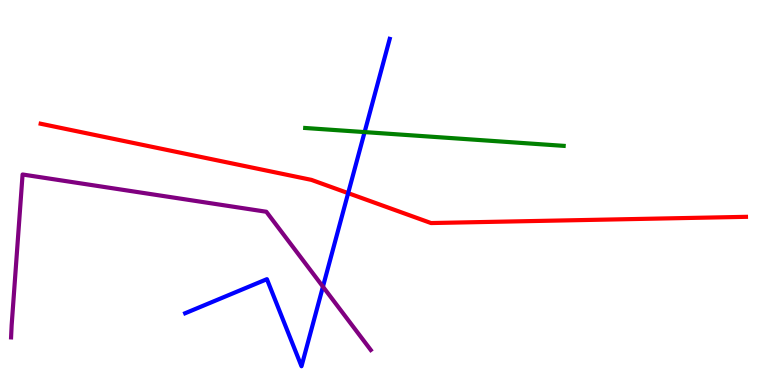[{'lines': ['blue', 'red'], 'intersections': [{'x': 4.49, 'y': 4.98}]}, {'lines': ['green', 'red'], 'intersections': []}, {'lines': ['purple', 'red'], 'intersections': []}, {'lines': ['blue', 'green'], 'intersections': [{'x': 4.7, 'y': 6.57}]}, {'lines': ['blue', 'purple'], 'intersections': [{'x': 4.17, 'y': 2.55}]}, {'lines': ['green', 'purple'], 'intersections': []}]